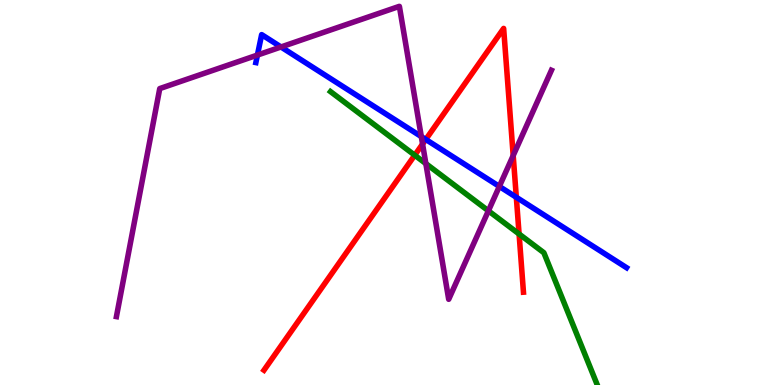[{'lines': ['blue', 'red'], 'intersections': [{'x': 5.49, 'y': 6.38}, {'x': 6.66, 'y': 4.88}]}, {'lines': ['green', 'red'], 'intersections': [{'x': 5.35, 'y': 5.97}, {'x': 6.7, 'y': 3.92}]}, {'lines': ['purple', 'red'], 'intersections': [{'x': 5.45, 'y': 6.26}, {'x': 6.62, 'y': 5.96}]}, {'lines': ['blue', 'green'], 'intersections': []}, {'lines': ['blue', 'purple'], 'intersections': [{'x': 3.32, 'y': 8.57}, {'x': 3.63, 'y': 8.78}, {'x': 5.44, 'y': 6.45}, {'x': 6.44, 'y': 5.16}]}, {'lines': ['green', 'purple'], 'intersections': [{'x': 5.49, 'y': 5.75}, {'x': 6.3, 'y': 4.52}]}]